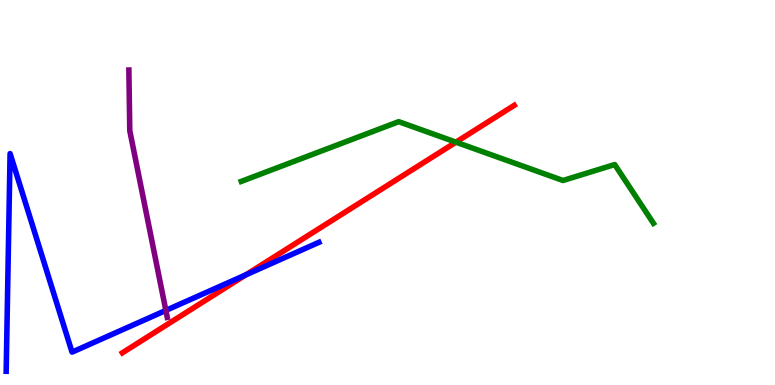[{'lines': ['blue', 'red'], 'intersections': [{'x': 3.17, 'y': 2.86}]}, {'lines': ['green', 'red'], 'intersections': [{'x': 5.88, 'y': 6.31}]}, {'lines': ['purple', 'red'], 'intersections': []}, {'lines': ['blue', 'green'], 'intersections': []}, {'lines': ['blue', 'purple'], 'intersections': [{'x': 2.14, 'y': 1.94}]}, {'lines': ['green', 'purple'], 'intersections': []}]